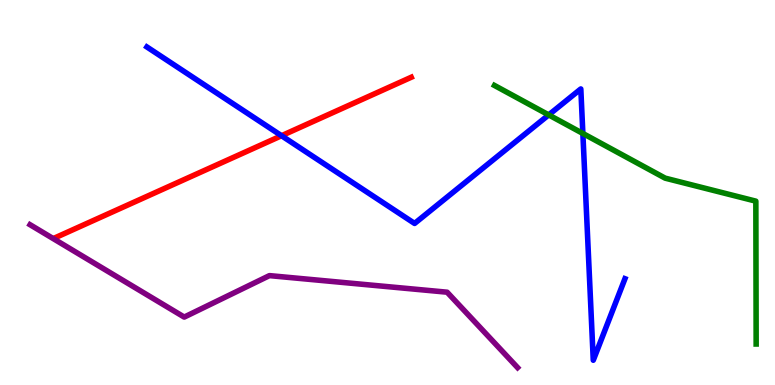[{'lines': ['blue', 'red'], 'intersections': [{'x': 3.63, 'y': 6.47}]}, {'lines': ['green', 'red'], 'intersections': []}, {'lines': ['purple', 'red'], 'intersections': []}, {'lines': ['blue', 'green'], 'intersections': [{'x': 7.08, 'y': 7.02}, {'x': 7.52, 'y': 6.53}]}, {'lines': ['blue', 'purple'], 'intersections': []}, {'lines': ['green', 'purple'], 'intersections': []}]